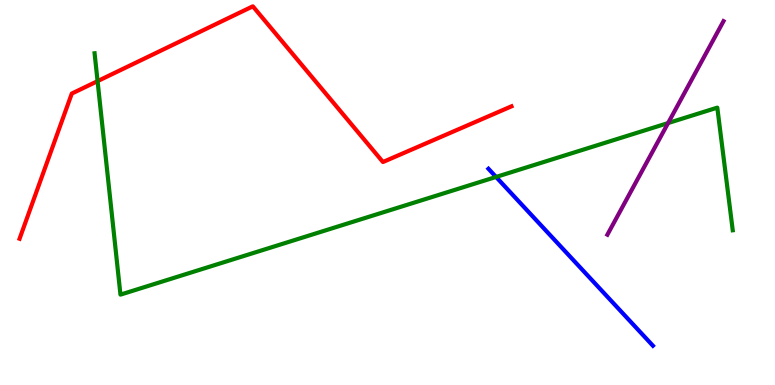[{'lines': ['blue', 'red'], 'intersections': []}, {'lines': ['green', 'red'], 'intersections': [{'x': 1.26, 'y': 7.89}]}, {'lines': ['purple', 'red'], 'intersections': []}, {'lines': ['blue', 'green'], 'intersections': [{'x': 6.4, 'y': 5.4}]}, {'lines': ['blue', 'purple'], 'intersections': []}, {'lines': ['green', 'purple'], 'intersections': [{'x': 8.62, 'y': 6.8}]}]